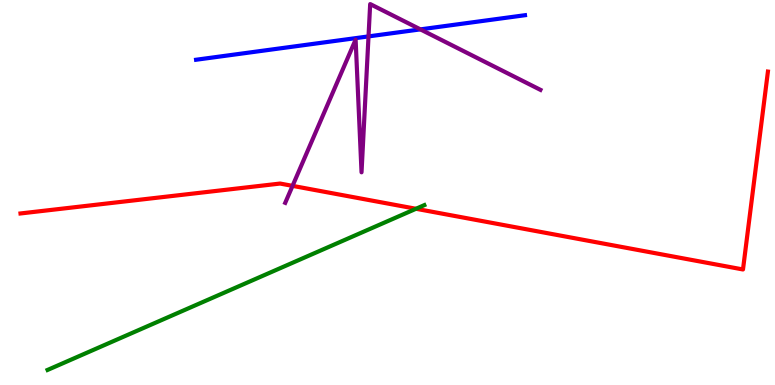[{'lines': ['blue', 'red'], 'intersections': []}, {'lines': ['green', 'red'], 'intersections': [{'x': 5.37, 'y': 4.58}]}, {'lines': ['purple', 'red'], 'intersections': [{'x': 3.77, 'y': 5.17}]}, {'lines': ['blue', 'green'], 'intersections': []}, {'lines': ['blue', 'purple'], 'intersections': [{'x': 4.76, 'y': 9.05}, {'x': 5.42, 'y': 9.24}]}, {'lines': ['green', 'purple'], 'intersections': []}]